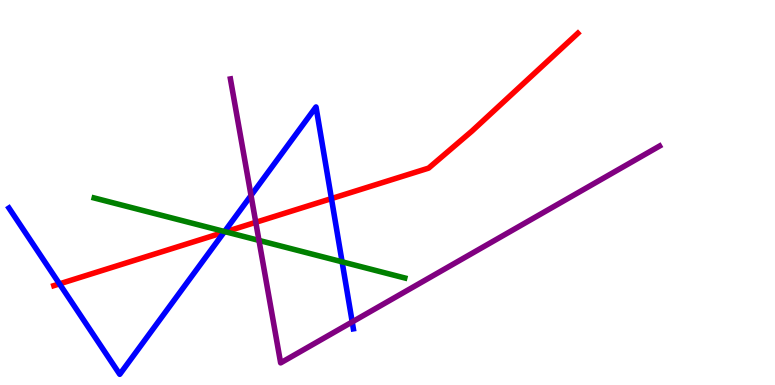[{'lines': ['blue', 'red'], 'intersections': [{'x': 0.768, 'y': 2.63}, {'x': 2.89, 'y': 3.97}, {'x': 4.28, 'y': 4.84}]}, {'lines': ['green', 'red'], 'intersections': [{'x': 2.91, 'y': 3.98}]}, {'lines': ['purple', 'red'], 'intersections': [{'x': 3.3, 'y': 4.23}]}, {'lines': ['blue', 'green'], 'intersections': [{'x': 2.9, 'y': 3.99}, {'x': 4.41, 'y': 3.2}]}, {'lines': ['blue', 'purple'], 'intersections': [{'x': 3.24, 'y': 4.92}, {'x': 4.54, 'y': 1.64}]}, {'lines': ['green', 'purple'], 'intersections': [{'x': 3.34, 'y': 3.76}]}]